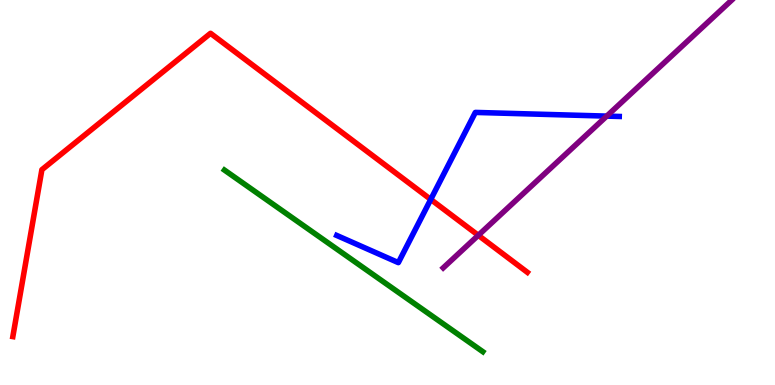[{'lines': ['blue', 'red'], 'intersections': [{'x': 5.56, 'y': 4.82}]}, {'lines': ['green', 'red'], 'intersections': []}, {'lines': ['purple', 'red'], 'intersections': [{'x': 6.17, 'y': 3.89}]}, {'lines': ['blue', 'green'], 'intersections': []}, {'lines': ['blue', 'purple'], 'intersections': [{'x': 7.83, 'y': 6.98}]}, {'lines': ['green', 'purple'], 'intersections': []}]